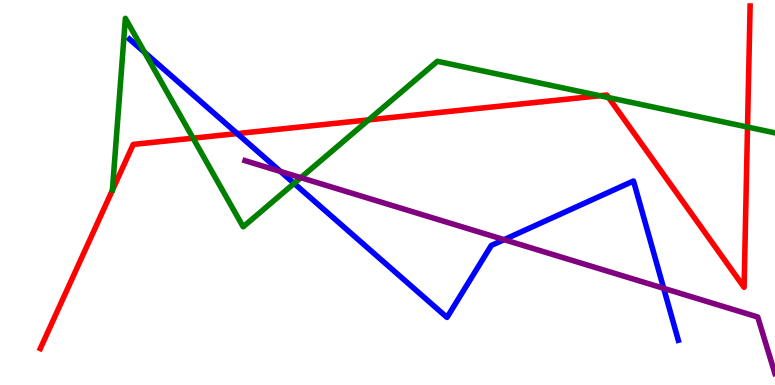[{'lines': ['blue', 'red'], 'intersections': [{'x': 3.06, 'y': 6.53}]}, {'lines': ['green', 'red'], 'intersections': [{'x': 2.49, 'y': 6.41}, {'x': 4.76, 'y': 6.89}, {'x': 7.74, 'y': 7.51}, {'x': 7.85, 'y': 7.47}, {'x': 9.65, 'y': 6.7}]}, {'lines': ['purple', 'red'], 'intersections': []}, {'lines': ['blue', 'green'], 'intersections': [{'x': 1.87, 'y': 8.64}, {'x': 3.79, 'y': 5.24}]}, {'lines': ['blue', 'purple'], 'intersections': [{'x': 3.62, 'y': 5.55}, {'x': 6.5, 'y': 3.78}, {'x': 8.56, 'y': 2.51}]}, {'lines': ['green', 'purple'], 'intersections': [{'x': 3.88, 'y': 5.39}]}]